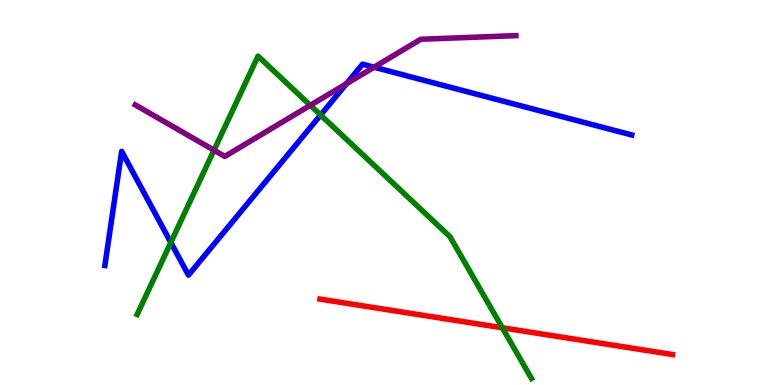[{'lines': ['blue', 'red'], 'intersections': []}, {'lines': ['green', 'red'], 'intersections': [{'x': 6.48, 'y': 1.49}]}, {'lines': ['purple', 'red'], 'intersections': []}, {'lines': ['blue', 'green'], 'intersections': [{'x': 2.2, 'y': 3.7}, {'x': 4.14, 'y': 7.01}]}, {'lines': ['blue', 'purple'], 'intersections': [{'x': 4.47, 'y': 7.83}, {'x': 4.83, 'y': 8.25}]}, {'lines': ['green', 'purple'], 'intersections': [{'x': 2.76, 'y': 6.1}, {'x': 4.0, 'y': 7.26}]}]